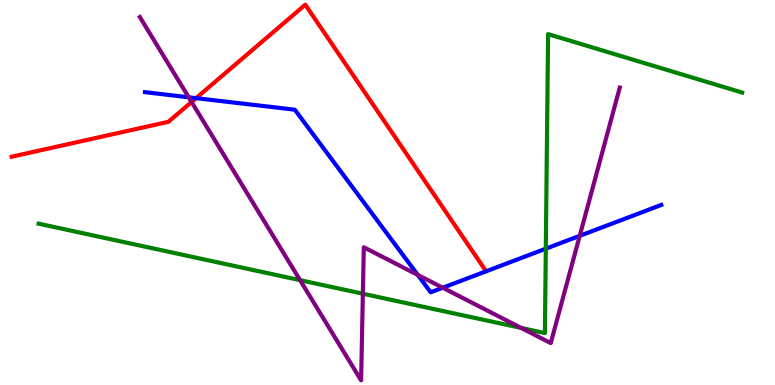[{'lines': ['blue', 'red'], 'intersections': [{'x': 2.53, 'y': 7.45}]}, {'lines': ['green', 'red'], 'intersections': []}, {'lines': ['purple', 'red'], 'intersections': [{'x': 2.47, 'y': 7.35}]}, {'lines': ['blue', 'green'], 'intersections': [{'x': 7.04, 'y': 3.54}]}, {'lines': ['blue', 'purple'], 'intersections': [{'x': 2.44, 'y': 7.47}, {'x': 5.39, 'y': 2.86}, {'x': 5.71, 'y': 2.53}, {'x': 7.48, 'y': 3.87}]}, {'lines': ['green', 'purple'], 'intersections': [{'x': 3.87, 'y': 2.72}, {'x': 4.68, 'y': 2.37}, {'x': 6.73, 'y': 1.48}]}]